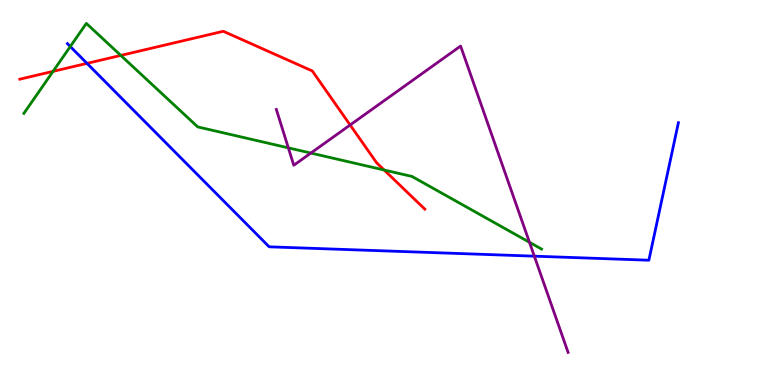[{'lines': ['blue', 'red'], 'intersections': [{'x': 1.12, 'y': 8.35}]}, {'lines': ['green', 'red'], 'intersections': [{'x': 0.685, 'y': 8.15}, {'x': 1.56, 'y': 8.56}, {'x': 4.96, 'y': 5.58}]}, {'lines': ['purple', 'red'], 'intersections': [{'x': 4.52, 'y': 6.75}]}, {'lines': ['blue', 'green'], 'intersections': [{'x': 0.907, 'y': 8.79}]}, {'lines': ['blue', 'purple'], 'intersections': [{'x': 6.89, 'y': 3.35}]}, {'lines': ['green', 'purple'], 'intersections': [{'x': 3.72, 'y': 6.16}, {'x': 4.01, 'y': 6.02}, {'x': 6.83, 'y': 3.71}]}]